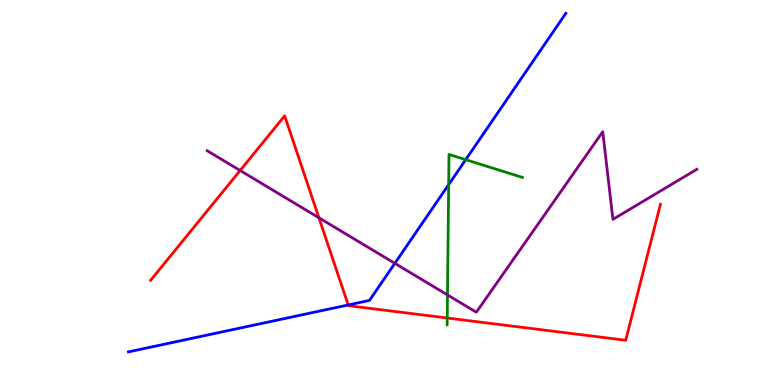[{'lines': ['blue', 'red'], 'intersections': [{'x': 4.49, 'y': 2.08}]}, {'lines': ['green', 'red'], 'intersections': [{'x': 5.77, 'y': 1.74}]}, {'lines': ['purple', 'red'], 'intersections': [{'x': 3.1, 'y': 5.57}, {'x': 4.12, 'y': 4.34}]}, {'lines': ['blue', 'green'], 'intersections': [{'x': 5.79, 'y': 5.2}, {'x': 6.01, 'y': 5.85}]}, {'lines': ['blue', 'purple'], 'intersections': [{'x': 5.09, 'y': 3.16}]}, {'lines': ['green', 'purple'], 'intersections': [{'x': 5.77, 'y': 2.34}]}]